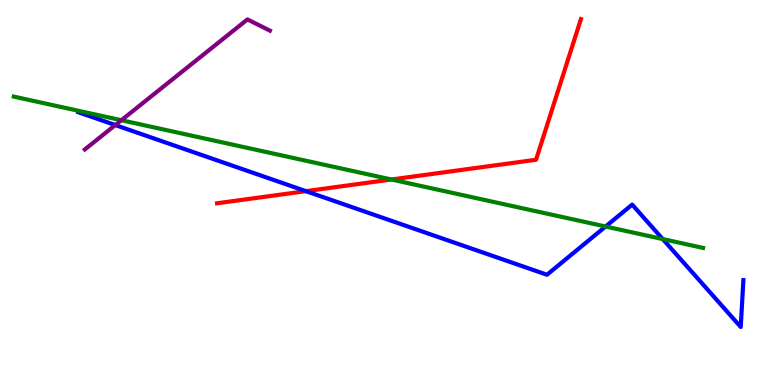[{'lines': ['blue', 'red'], 'intersections': [{'x': 3.95, 'y': 5.03}]}, {'lines': ['green', 'red'], 'intersections': [{'x': 5.05, 'y': 5.34}]}, {'lines': ['purple', 'red'], 'intersections': []}, {'lines': ['blue', 'green'], 'intersections': [{'x': 7.81, 'y': 4.12}, {'x': 8.55, 'y': 3.79}]}, {'lines': ['blue', 'purple'], 'intersections': [{'x': 1.49, 'y': 6.75}]}, {'lines': ['green', 'purple'], 'intersections': [{'x': 1.57, 'y': 6.88}]}]